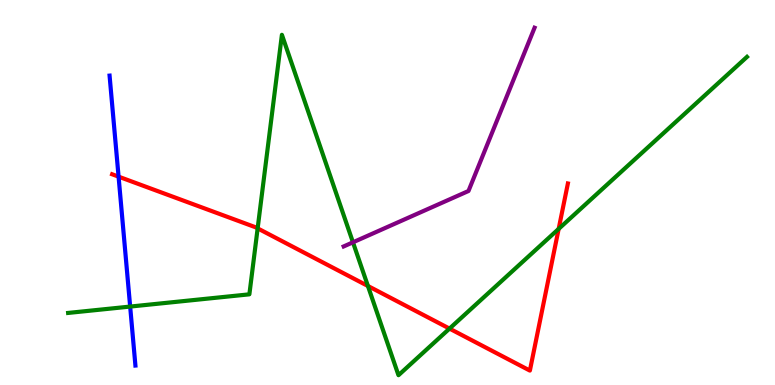[{'lines': ['blue', 'red'], 'intersections': [{'x': 1.53, 'y': 5.41}]}, {'lines': ['green', 'red'], 'intersections': [{'x': 3.32, 'y': 4.07}, {'x': 4.75, 'y': 2.57}, {'x': 5.8, 'y': 1.46}, {'x': 7.21, 'y': 4.05}]}, {'lines': ['purple', 'red'], 'intersections': []}, {'lines': ['blue', 'green'], 'intersections': [{'x': 1.68, 'y': 2.04}]}, {'lines': ['blue', 'purple'], 'intersections': []}, {'lines': ['green', 'purple'], 'intersections': [{'x': 4.55, 'y': 3.71}]}]